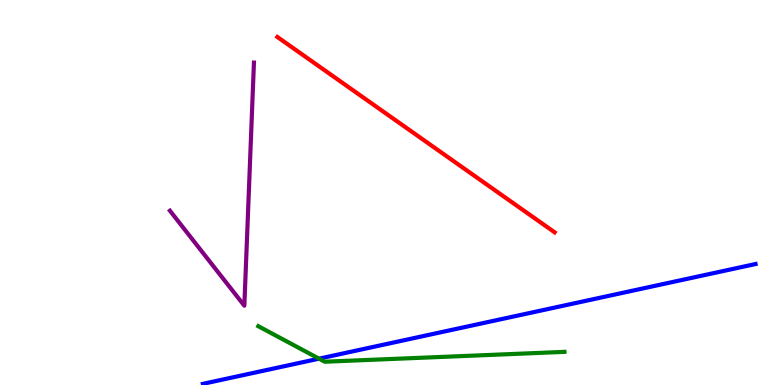[{'lines': ['blue', 'red'], 'intersections': []}, {'lines': ['green', 'red'], 'intersections': []}, {'lines': ['purple', 'red'], 'intersections': []}, {'lines': ['blue', 'green'], 'intersections': [{'x': 4.12, 'y': 0.684}]}, {'lines': ['blue', 'purple'], 'intersections': []}, {'lines': ['green', 'purple'], 'intersections': []}]